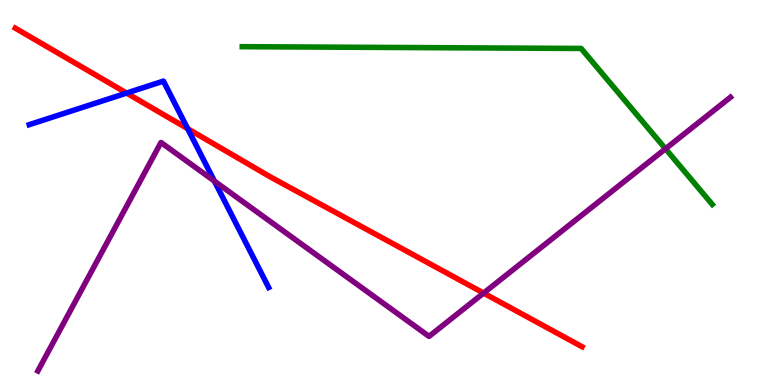[{'lines': ['blue', 'red'], 'intersections': [{'x': 1.63, 'y': 7.58}, {'x': 2.42, 'y': 6.66}]}, {'lines': ['green', 'red'], 'intersections': []}, {'lines': ['purple', 'red'], 'intersections': [{'x': 6.24, 'y': 2.39}]}, {'lines': ['blue', 'green'], 'intersections': []}, {'lines': ['blue', 'purple'], 'intersections': [{'x': 2.77, 'y': 5.3}]}, {'lines': ['green', 'purple'], 'intersections': [{'x': 8.59, 'y': 6.14}]}]